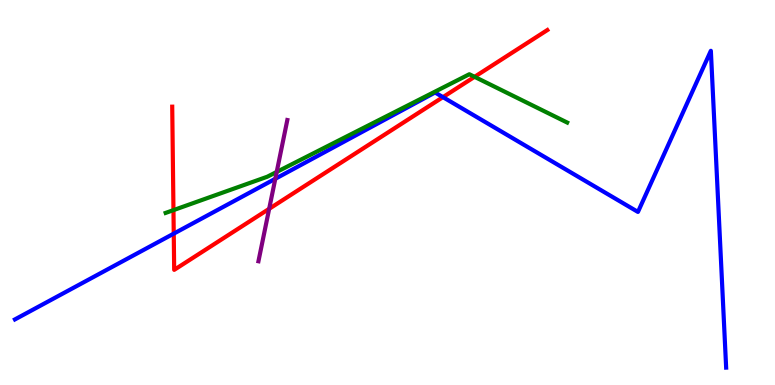[{'lines': ['blue', 'red'], 'intersections': [{'x': 2.24, 'y': 3.93}, {'x': 5.72, 'y': 7.48}]}, {'lines': ['green', 'red'], 'intersections': [{'x': 2.24, 'y': 4.54}, {'x': 6.12, 'y': 8.0}]}, {'lines': ['purple', 'red'], 'intersections': [{'x': 3.47, 'y': 4.58}]}, {'lines': ['blue', 'green'], 'intersections': []}, {'lines': ['blue', 'purple'], 'intersections': [{'x': 3.55, 'y': 5.36}]}, {'lines': ['green', 'purple'], 'intersections': [{'x': 3.57, 'y': 5.53}]}]